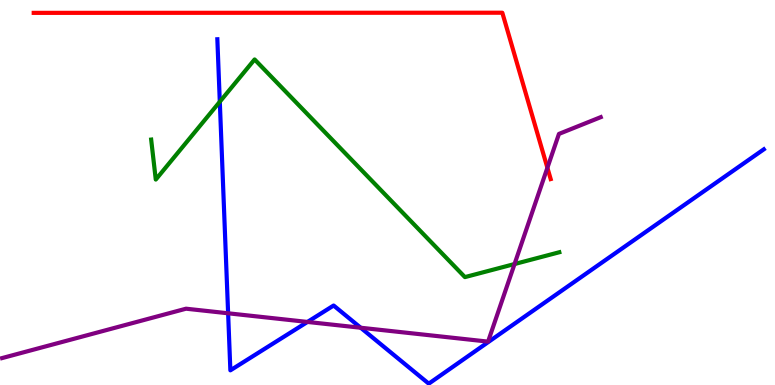[{'lines': ['blue', 'red'], 'intersections': []}, {'lines': ['green', 'red'], 'intersections': []}, {'lines': ['purple', 'red'], 'intersections': [{'x': 7.06, 'y': 5.64}]}, {'lines': ['blue', 'green'], 'intersections': [{'x': 2.84, 'y': 7.36}]}, {'lines': ['blue', 'purple'], 'intersections': [{'x': 2.94, 'y': 1.86}, {'x': 3.97, 'y': 1.64}, {'x': 4.65, 'y': 1.49}]}, {'lines': ['green', 'purple'], 'intersections': [{'x': 6.64, 'y': 3.14}]}]